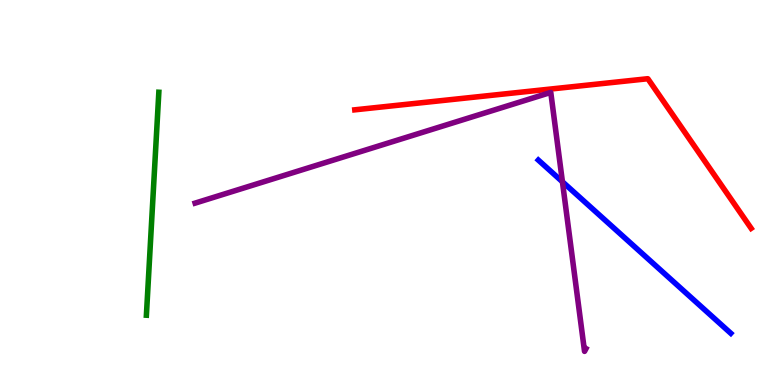[{'lines': ['blue', 'red'], 'intersections': []}, {'lines': ['green', 'red'], 'intersections': []}, {'lines': ['purple', 'red'], 'intersections': []}, {'lines': ['blue', 'green'], 'intersections': []}, {'lines': ['blue', 'purple'], 'intersections': [{'x': 7.26, 'y': 5.28}]}, {'lines': ['green', 'purple'], 'intersections': []}]